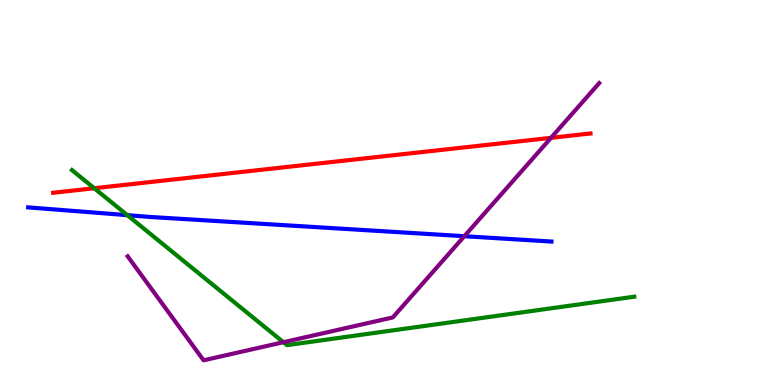[{'lines': ['blue', 'red'], 'intersections': []}, {'lines': ['green', 'red'], 'intersections': [{'x': 1.22, 'y': 5.11}]}, {'lines': ['purple', 'red'], 'intersections': [{'x': 7.11, 'y': 6.42}]}, {'lines': ['blue', 'green'], 'intersections': [{'x': 1.64, 'y': 4.41}]}, {'lines': ['blue', 'purple'], 'intersections': [{'x': 5.99, 'y': 3.86}]}, {'lines': ['green', 'purple'], 'intersections': [{'x': 3.66, 'y': 1.11}]}]